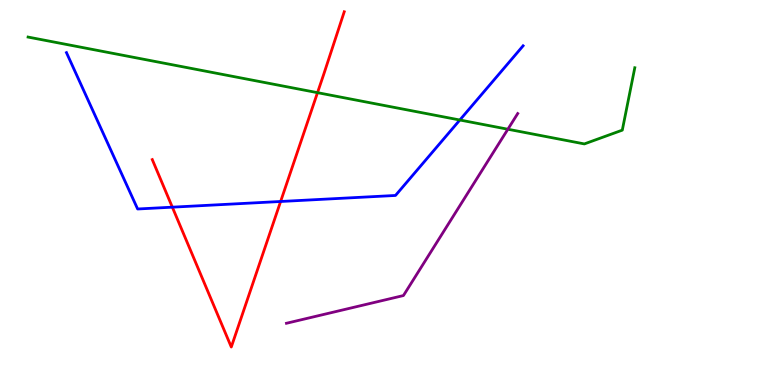[{'lines': ['blue', 'red'], 'intersections': [{'x': 2.22, 'y': 4.62}, {'x': 3.62, 'y': 4.77}]}, {'lines': ['green', 'red'], 'intersections': [{'x': 4.1, 'y': 7.59}]}, {'lines': ['purple', 'red'], 'intersections': []}, {'lines': ['blue', 'green'], 'intersections': [{'x': 5.93, 'y': 6.88}]}, {'lines': ['blue', 'purple'], 'intersections': []}, {'lines': ['green', 'purple'], 'intersections': [{'x': 6.55, 'y': 6.64}]}]